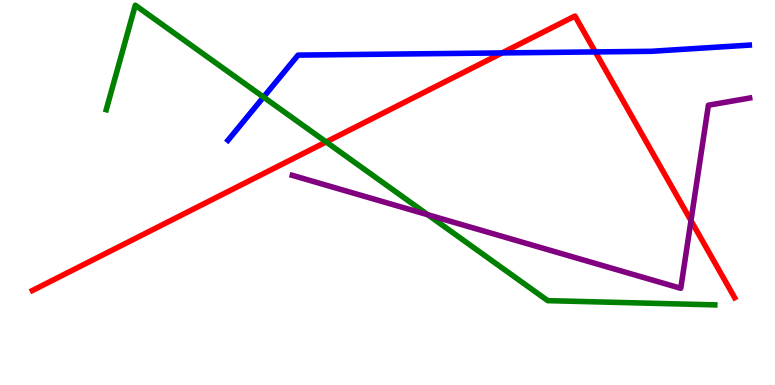[{'lines': ['blue', 'red'], 'intersections': [{'x': 6.48, 'y': 8.63}, {'x': 7.68, 'y': 8.65}]}, {'lines': ['green', 'red'], 'intersections': [{'x': 4.21, 'y': 6.31}]}, {'lines': ['purple', 'red'], 'intersections': [{'x': 8.92, 'y': 4.27}]}, {'lines': ['blue', 'green'], 'intersections': [{'x': 3.4, 'y': 7.48}]}, {'lines': ['blue', 'purple'], 'intersections': []}, {'lines': ['green', 'purple'], 'intersections': [{'x': 5.52, 'y': 4.42}]}]